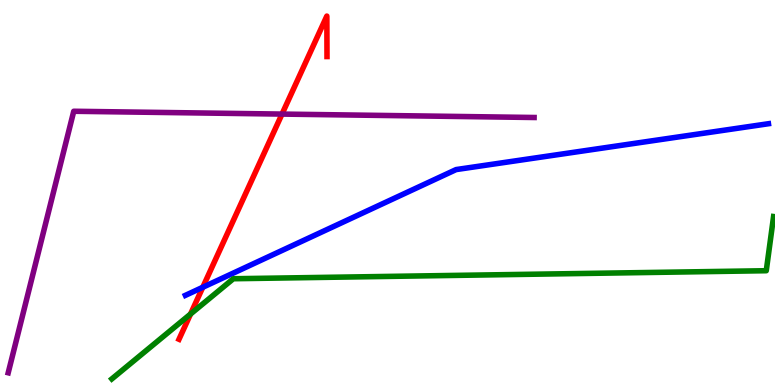[{'lines': ['blue', 'red'], 'intersections': [{'x': 2.62, 'y': 2.54}]}, {'lines': ['green', 'red'], 'intersections': [{'x': 2.46, 'y': 1.84}]}, {'lines': ['purple', 'red'], 'intersections': [{'x': 3.64, 'y': 7.04}]}, {'lines': ['blue', 'green'], 'intersections': []}, {'lines': ['blue', 'purple'], 'intersections': []}, {'lines': ['green', 'purple'], 'intersections': []}]